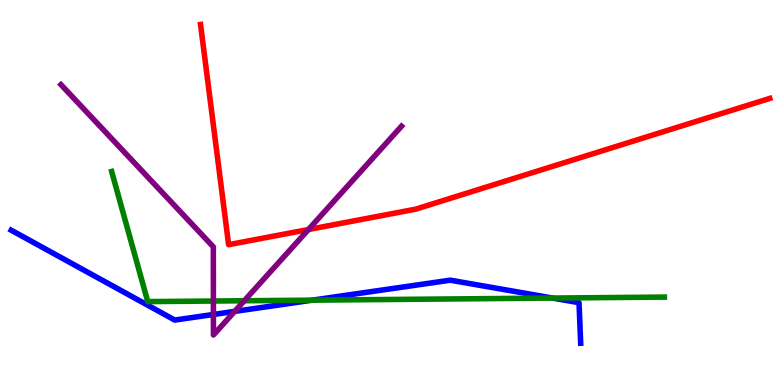[{'lines': ['blue', 'red'], 'intersections': []}, {'lines': ['green', 'red'], 'intersections': []}, {'lines': ['purple', 'red'], 'intersections': [{'x': 3.98, 'y': 4.04}]}, {'lines': ['blue', 'green'], 'intersections': [{'x': 4.03, 'y': 2.2}, {'x': 7.13, 'y': 2.26}]}, {'lines': ['blue', 'purple'], 'intersections': [{'x': 2.75, 'y': 1.83}, {'x': 3.03, 'y': 1.91}]}, {'lines': ['green', 'purple'], 'intersections': [{'x': 2.75, 'y': 2.18}, {'x': 3.15, 'y': 2.19}]}]